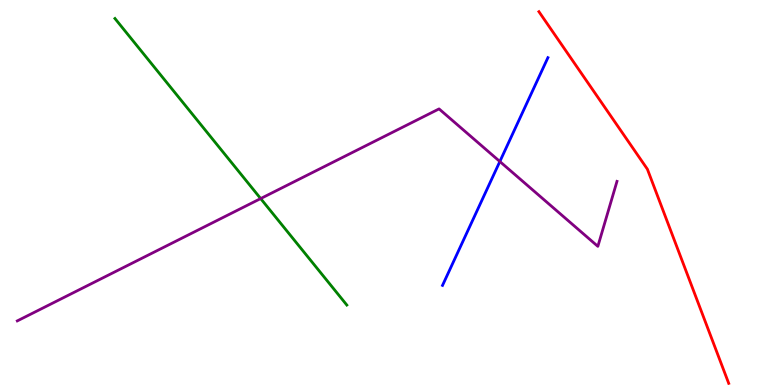[{'lines': ['blue', 'red'], 'intersections': []}, {'lines': ['green', 'red'], 'intersections': []}, {'lines': ['purple', 'red'], 'intersections': []}, {'lines': ['blue', 'green'], 'intersections': []}, {'lines': ['blue', 'purple'], 'intersections': [{'x': 6.45, 'y': 5.8}]}, {'lines': ['green', 'purple'], 'intersections': [{'x': 3.36, 'y': 4.84}]}]